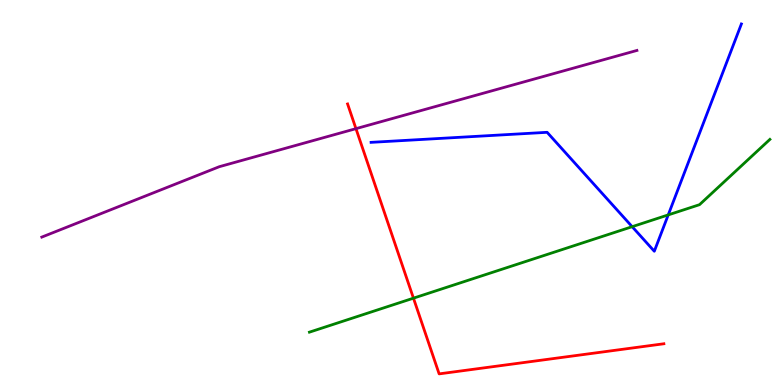[{'lines': ['blue', 'red'], 'intersections': []}, {'lines': ['green', 'red'], 'intersections': [{'x': 5.33, 'y': 2.26}]}, {'lines': ['purple', 'red'], 'intersections': [{'x': 4.59, 'y': 6.66}]}, {'lines': ['blue', 'green'], 'intersections': [{'x': 8.16, 'y': 4.11}, {'x': 8.62, 'y': 4.42}]}, {'lines': ['blue', 'purple'], 'intersections': []}, {'lines': ['green', 'purple'], 'intersections': []}]